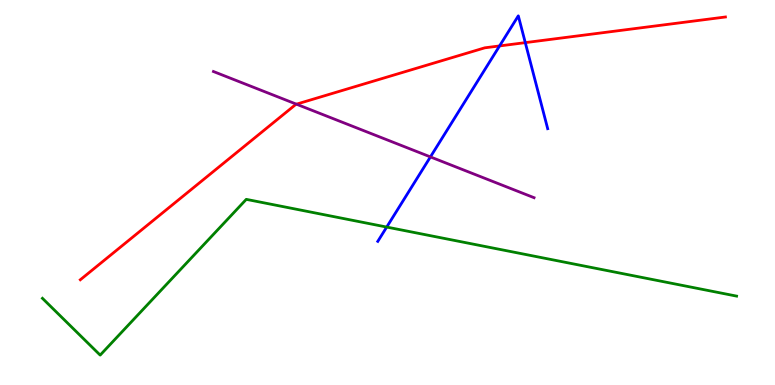[{'lines': ['blue', 'red'], 'intersections': [{'x': 6.45, 'y': 8.81}, {'x': 6.78, 'y': 8.89}]}, {'lines': ['green', 'red'], 'intersections': []}, {'lines': ['purple', 'red'], 'intersections': [{'x': 3.82, 'y': 7.29}]}, {'lines': ['blue', 'green'], 'intersections': [{'x': 4.99, 'y': 4.1}]}, {'lines': ['blue', 'purple'], 'intersections': [{'x': 5.55, 'y': 5.92}]}, {'lines': ['green', 'purple'], 'intersections': []}]